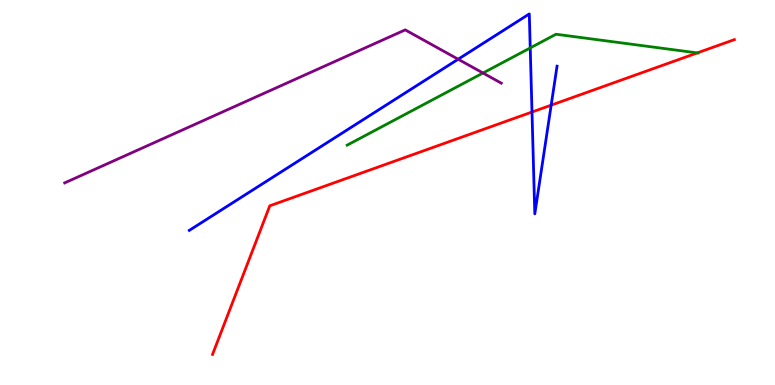[{'lines': ['blue', 'red'], 'intersections': [{'x': 6.86, 'y': 7.09}, {'x': 7.11, 'y': 7.27}]}, {'lines': ['green', 'red'], 'intersections': [{'x': 9.0, 'y': 8.63}]}, {'lines': ['purple', 'red'], 'intersections': []}, {'lines': ['blue', 'green'], 'intersections': [{'x': 6.84, 'y': 8.76}]}, {'lines': ['blue', 'purple'], 'intersections': [{'x': 5.91, 'y': 8.46}]}, {'lines': ['green', 'purple'], 'intersections': [{'x': 6.23, 'y': 8.1}]}]